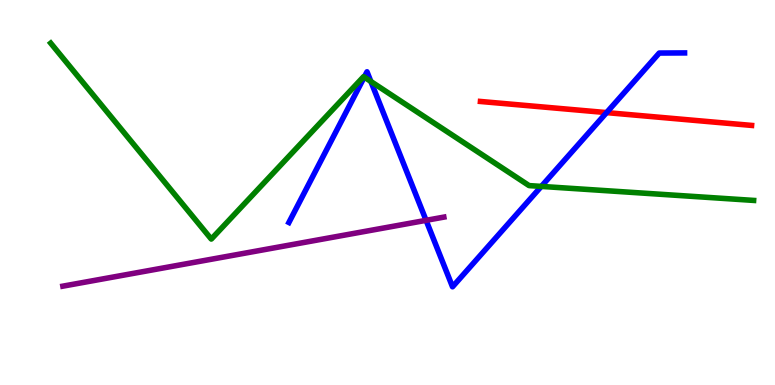[{'lines': ['blue', 'red'], 'intersections': [{'x': 7.83, 'y': 7.08}]}, {'lines': ['green', 'red'], 'intersections': []}, {'lines': ['purple', 'red'], 'intersections': []}, {'lines': ['blue', 'green'], 'intersections': [{'x': 4.7, 'y': 8.0}, {'x': 4.79, 'y': 7.88}, {'x': 6.98, 'y': 5.16}]}, {'lines': ['blue', 'purple'], 'intersections': [{'x': 5.5, 'y': 4.28}]}, {'lines': ['green', 'purple'], 'intersections': []}]